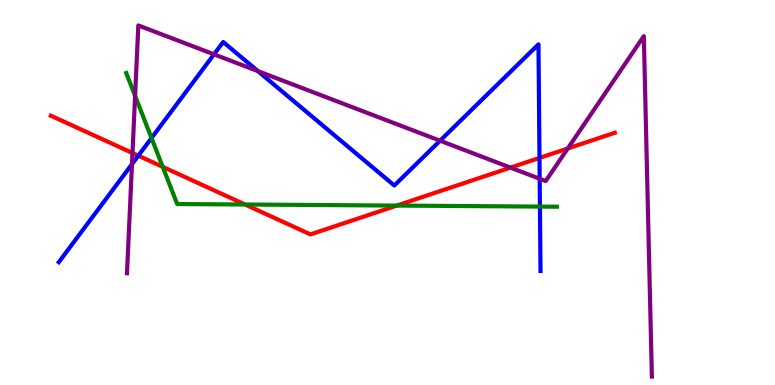[{'lines': ['blue', 'red'], 'intersections': [{'x': 1.78, 'y': 5.96}, {'x': 6.96, 'y': 5.9}]}, {'lines': ['green', 'red'], 'intersections': [{'x': 2.1, 'y': 5.67}, {'x': 3.16, 'y': 4.69}, {'x': 5.12, 'y': 4.66}]}, {'lines': ['purple', 'red'], 'intersections': [{'x': 1.71, 'y': 6.03}, {'x': 6.59, 'y': 5.65}, {'x': 7.33, 'y': 6.14}]}, {'lines': ['blue', 'green'], 'intersections': [{'x': 1.95, 'y': 6.41}, {'x': 6.97, 'y': 4.63}]}, {'lines': ['blue', 'purple'], 'intersections': [{'x': 1.7, 'y': 5.74}, {'x': 2.76, 'y': 8.59}, {'x': 3.33, 'y': 8.15}, {'x': 5.68, 'y': 6.35}, {'x': 6.96, 'y': 5.36}]}, {'lines': ['green', 'purple'], 'intersections': [{'x': 1.74, 'y': 7.51}]}]